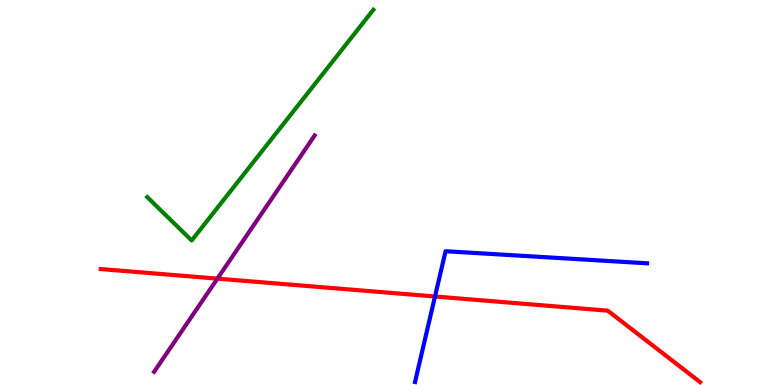[{'lines': ['blue', 'red'], 'intersections': [{'x': 5.61, 'y': 2.3}]}, {'lines': ['green', 'red'], 'intersections': []}, {'lines': ['purple', 'red'], 'intersections': [{'x': 2.81, 'y': 2.76}]}, {'lines': ['blue', 'green'], 'intersections': []}, {'lines': ['blue', 'purple'], 'intersections': []}, {'lines': ['green', 'purple'], 'intersections': []}]